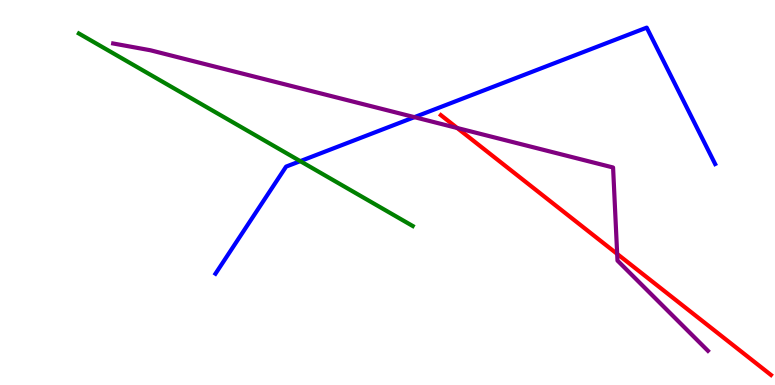[{'lines': ['blue', 'red'], 'intersections': []}, {'lines': ['green', 'red'], 'intersections': []}, {'lines': ['purple', 'red'], 'intersections': [{'x': 5.9, 'y': 6.68}, {'x': 7.96, 'y': 3.41}]}, {'lines': ['blue', 'green'], 'intersections': [{'x': 3.87, 'y': 5.81}]}, {'lines': ['blue', 'purple'], 'intersections': [{'x': 5.35, 'y': 6.96}]}, {'lines': ['green', 'purple'], 'intersections': []}]